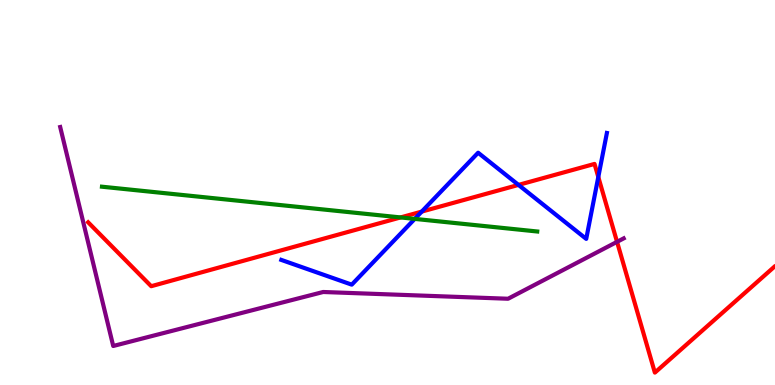[{'lines': ['blue', 'red'], 'intersections': [{'x': 5.44, 'y': 4.5}, {'x': 6.69, 'y': 5.2}, {'x': 7.72, 'y': 5.4}]}, {'lines': ['green', 'red'], 'intersections': [{'x': 5.17, 'y': 4.35}]}, {'lines': ['purple', 'red'], 'intersections': [{'x': 7.96, 'y': 3.72}]}, {'lines': ['blue', 'green'], 'intersections': [{'x': 5.35, 'y': 4.31}]}, {'lines': ['blue', 'purple'], 'intersections': []}, {'lines': ['green', 'purple'], 'intersections': []}]